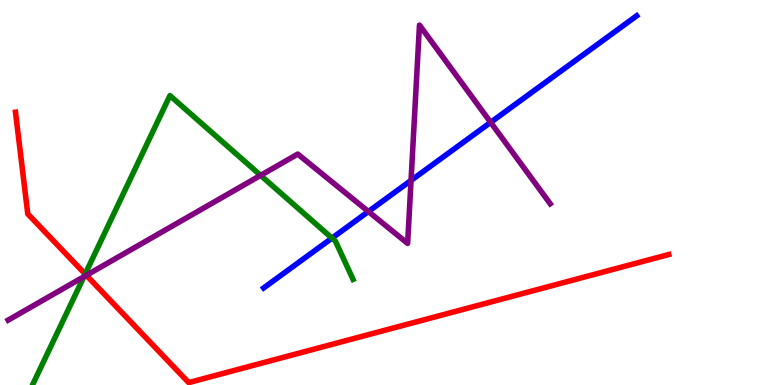[{'lines': ['blue', 'red'], 'intersections': []}, {'lines': ['green', 'red'], 'intersections': [{'x': 1.1, 'y': 2.88}]}, {'lines': ['purple', 'red'], 'intersections': [{'x': 1.11, 'y': 2.85}]}, {'lines': ['blue', 'green'], 'intersections': [{'x': 4.28, 'y': 3.82}]}, {'lines': ['blue', 'purple'], 'intersections': [{'x': 4.75, 'y': 4.51}, {'x': 5.3, 'y': 5.31}, {'x': 6.33, 'y': 6.82}]}, {'lines': ['green', 'purple'], 'intersections': [{'x': 1.08, 'y': 2.81}, {'x': 3.36, 'y': 5.44}]}]